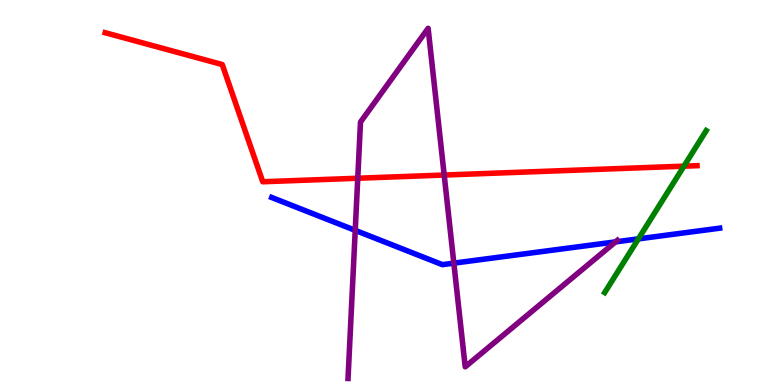[{'lines': ['blue', 'red'], 'intersections': []}, {'lines': ['green', 'red'], 'intersections': [{'x': 8.83, 'y': 5.68}]}, {'lines': ['purple', 'red'], 'intersections': [{'x': 4.62, 'y': 5.37}, {'x': 5.73, 'y': 5.45}]}, {'lines': ['blue', 'green'], 'intersections': [{'x': 8.24, 'y': 3.8}]}, {'lines': ['blue', 'purple'], 'intersections': [{'x': 4.58, 'y': 4.02}, {'x': 5.86, 'y': 3.16}, {'x': 7.94, 'y': 3.72}]}, {'lines': ['green', 'purple'], 'intersections': []}]